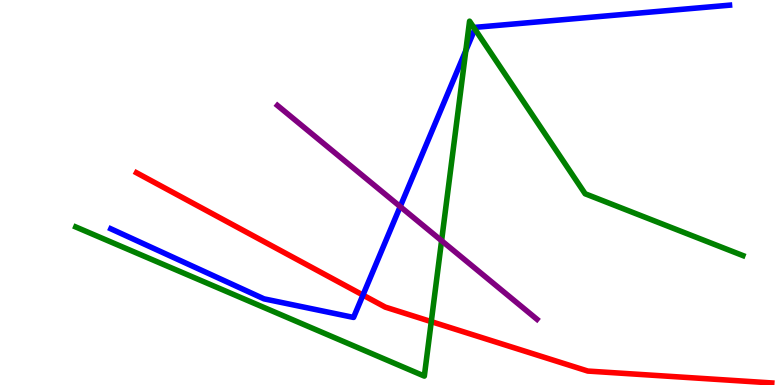[{'lines': ['blue', 'red'], 'intersections': [{'x': 4.68, 'y': 2.34}]}, {'lines': ['green', 'red'], 'intersections': [{'x': 5.56, 'y': 1.65}]}, {'lines': ['purple', 'red'], 'intersections': []}, {'lines': ['blue', 'green'], 'intersections': [{'x': 6.01, 'y': 8.69}, {'x': 6.13, 'y': 9.24}]}, {'lines': ['blue', 'purple'], 'intersections': [{'x': 5.16, 'y': 4.63}]}, {'lines': ['green', 'purple'], 'intersections': [{'x': 5.7, 'y': 3.75}]}]